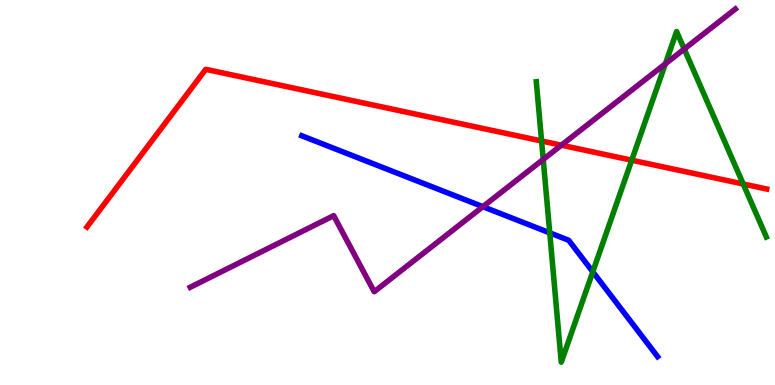[{'lines': ['blue', 'red'], 'intersections': []}, {'lines': ['green', 'red'], 'intersections': [{'x': 6.99, 'y': 6.34}, {'x': 8.15, 'y': 5.84}, {'x': 9.59, 'y': 5.22}]}, {'lines': ['purple', 'red'], 'intersections': [{'x': 7.24, 'y': 6.23}]}, {'lines': ['blue', 'green'], 'intersections': [{'x': 7.09, 'y': 3.95}, {'x': 7.65, 'y': 2.94}]}, {'lines': ['blue', 'purple'], 'intersections': [{'x': 6.23, 'y': 4.63}]}, {'lines': ['green', 'purple'], 'intersections': [{'x': 7.01, 'y': 5.86}, {'x': 8.59, 'y': 8.34}, {'x': 8.83, 'y': 8.73}]}]